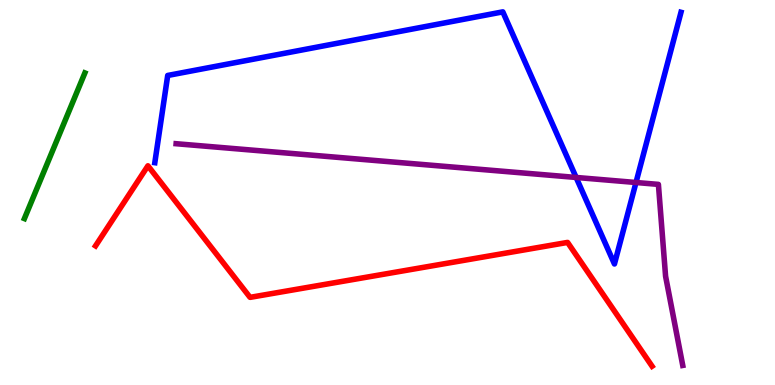[{'lines': ['blue', 'red'], 'intersections': []}, {'lines': ['green', 'red'], 'intersections': []}, {'lines': ['purple', 'red'], 'intersections': []}, {'lines': ['blue', 'green'], 'intersections': []}, {'lines': ['blue', 'purple'], 'intersections': [{'x': 7.43, 'y': 5.39}, {'x': 8.21, 'y': 5.26}]}, {'lines': ['green', 'purple'], 'intersections': []}]